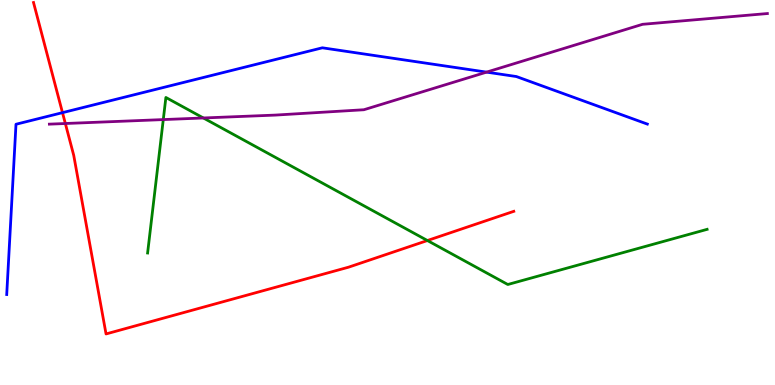[{'lines': ['blue', 'red'], 'intersections': [{'x': 0.806, 'y': 7.07}]}, {'lines': ['green', 'red'], 'intersections': [{'x': 5.51, 'y': 3.75}]}, {'lines': ['purple', 'red'], 'intersections': [{'x': 0.843, 'y': 6.79}]}, {'lines': ['blue', 'green'], 'intersections': []}, {'lines': ['blue', 'purple'], 'intersections': [{'x': 6.28, 'y': 8.13}]}, {'lines': ['green', 'purple'], 'intersections': [{'x': 2.11, 'y': 6.89}, {'x': 2.62, 'y': 6.94}]}]